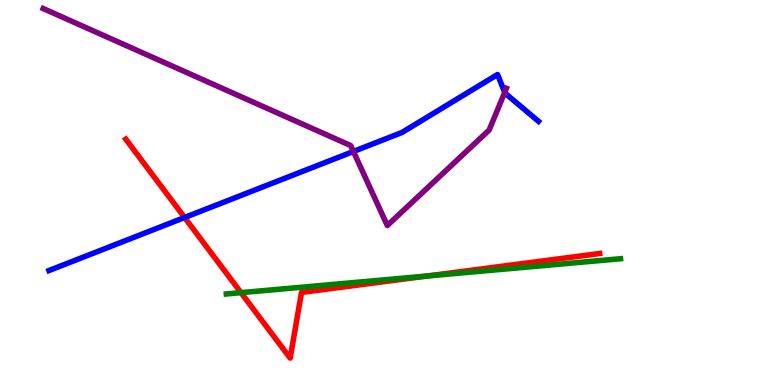[{'lines': ['blue', 'red'], 'intersections': [{'x': 2.38, 'y': 4.35}]}, {'lines': ['green', 'red'], 'intersections': [{'x': 3.11, 'y': 2.4}, {'x': 5.52, 'y': 2.83}]}, {'lines': ['purple', 'red'], 'intersections': []}, {'lines': ['blue', 'green'], 'intersections': []}, {'lines': ['blue', 'purple'], 'intersections': [{'x': 4.56, 'y': 6.07}, {'x': 6.51, 'y': 7.6}]}, {'lines': ['green', 'purple'], 'intersections': []}]